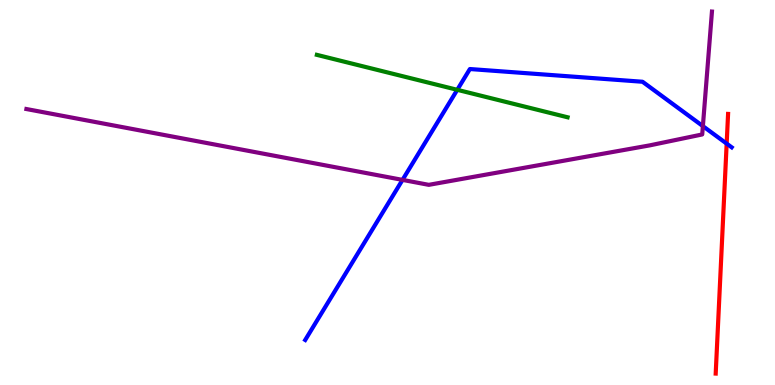[{'lines': ['blue', 'red'], 'intersections': [{'x': 9.38, 'y': 6.27}]}, {'lines': ['green', 'red'], 'intersections': []}, {'lines': ['purple', 'red'], 'intersections': []}, {'lines': ['blue', 'green'], 'intersections': [{'x': 5.9, 'y': 7.67}]}, {'lines': ['blue', 'purple'], 'intersections': [{'x': 5.19, 'y': 5.33}, {'x': 9.07, 'y': 6.72}]}, {'lines': ['green', 'purple'], 'intersections': []}]